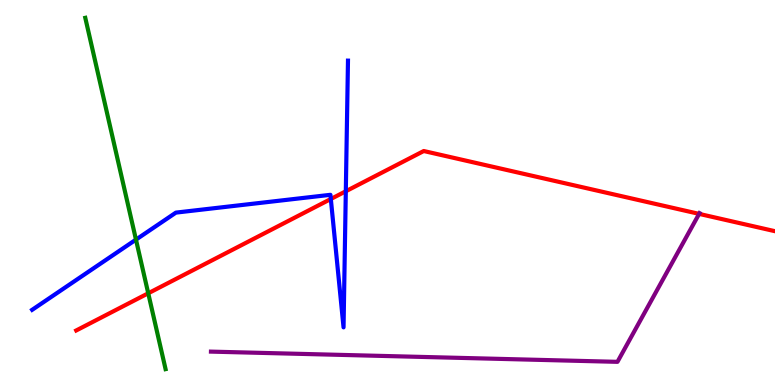[{'lines': ['blue', 'red'], 'intersections': [{'x': 4.27, 'y': 4.83}, {'x': 4.46, 'y': 5.03}]}, {'lines': ['green', 'red'], 'intersections': [{'x': 1.91, 'y': 2.38}]}, {'lines': ['purple', 'red'], 'intersections': [{'x': 9.02, 'y': 4.44}]}, {'lines': ['blue', 'green'], 'intersections': [{'x': 1.75, 'y': 3.78}]}, {'lines': ['blue', 'purple'], 'intersections': []}, {'lines': ['green', 'purple'], 'intersections': []}]